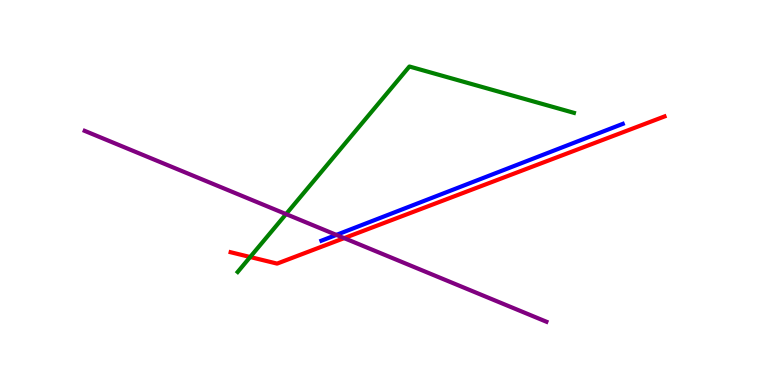[{'lines': ['blue', 'red'], 'intersections': []}, {'lines': ['green', 'red'], 'intersections': [{'x': 3.23, 'y': 3.32}]}, {'lines': ['purple', 'red'], 'intersections': [{'x': 4.44, 'y': 3.81}]}, {'lines': ['blue', 'green'], 'intersections': []}, {'lines': ['blue', 'purple'], 'intersections': [{'x': 4.34, 'y': 3.9}]}, {'lines': ['green', 'purple'], 'intersections': [{'x': 3.69, 'y': 4.44}]}]